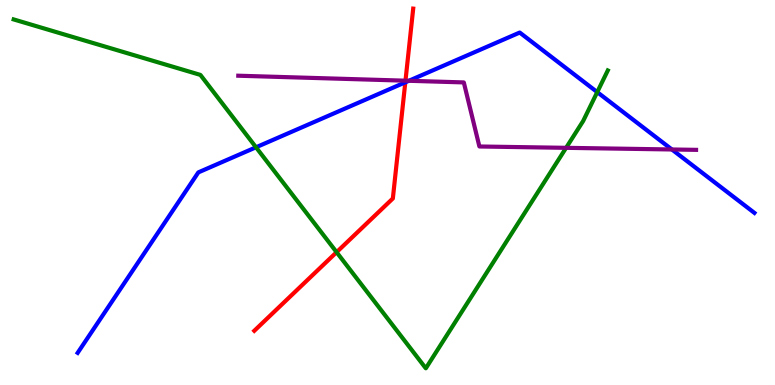[{'lines': ['blue', 'red'], 'intersections': [{'x': 5.23, 'y': 7.86}]}, {'lines': ['green', 'red'], 'intersections': [{'x': 4.34, 'y': 3.45}]}, {'lines': ['purple', 'red'], 'intersections': [{'x': 5.23, 'y': 7.9}]}, {'lines': ['blue', 'green'], 'intersections': [{'x': 3.3, 'y': 6.17}, {'x': 7.71, 'y': 7.61}]}, {'lines': ['blue', 'purple'], 'intersections': [{'x': 5.28, 'y': 7.9}, {'x': 8.67, 'y': 6.12}]}, {'lines': ['green', 'purple'], 'intersections': [{'x': 7.3, 'y': 6.16}]}]